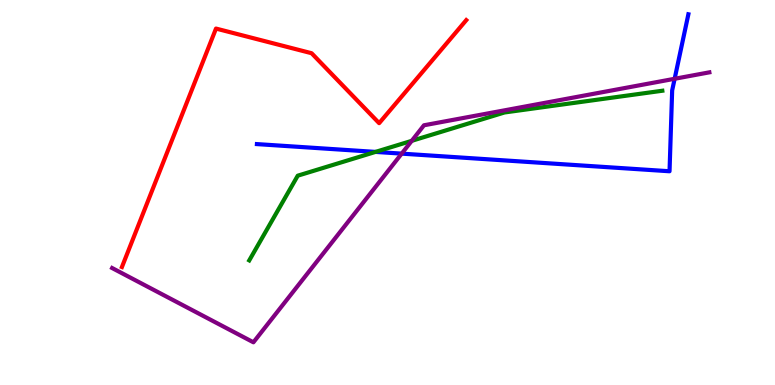[{'lines': ['blue', 'red'], 'intersections': []}, {'lines': ['green', 'red'], 'intersections': []}, {'lines': ['purple', 'red'], 'intersections': []}, {'lines': ['blue', 'green'], 'intersections': [{'x': 4.85, 'y': 6.05}]}, {'lines': ['blue', 'purple'], 'intersections': [{'x': 5.18, 'y': 6.01}, {'x': 8.71, 'y': 7.95}]}, {'lines': ['green', 'purple'], 'intersections': [{'x': 5.31, 'y': 6.34}]}]